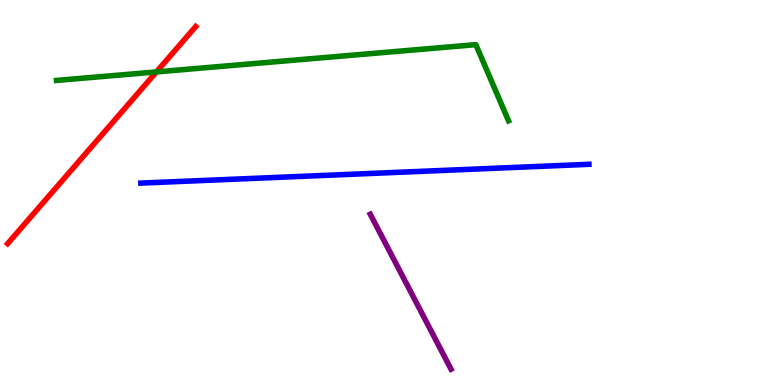[{'lines': ['blue', 'red'], 'intersections': []}, {'lines': ['green', 'red'], 'intersections': [{'x': 2.02, 'y': 8.13}]}, {'lines': ['purple', 'red'], 'intersections': []}, {'lines': ['blue', 'green'], 'intersections': []}, {'lines': ['blue', 'purple'], 'intersections': []}, {'lines': ['green', 'purple'], 'intersections': []}]